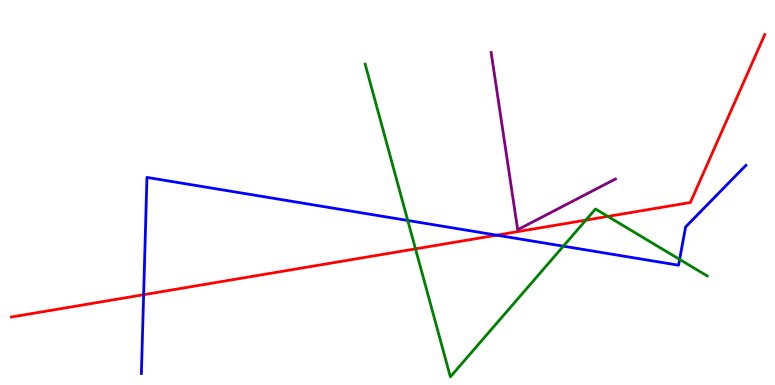[{'lines': ['blue', 'red'], 'intersections': [{'x': 1.85, 'y': 2.35}, {'x': 6.41, 'y': 3.89}]}, {'lines': ['green', 'red'], 'intersections': [{'x': 5.36, 'y': 3.54}, {'x': 7.56, 'y': 4.28}, {'x': 7.84, 'y': 4.38}]}, {'lines': ['purple', 'red'], 'intersections': []}, {'lines': ['blue', 'green'], 'intersections': [{'x': 5.26, 'y': 4.27}, {'x': 7.27, 'y': 3.61}, {'x': 8.77, 'y': 3.26}]}, {'lines': ['blue', 'purple'], 'intersections': []}, {'lines': ['green', 'purple'], 'intersections': []}]